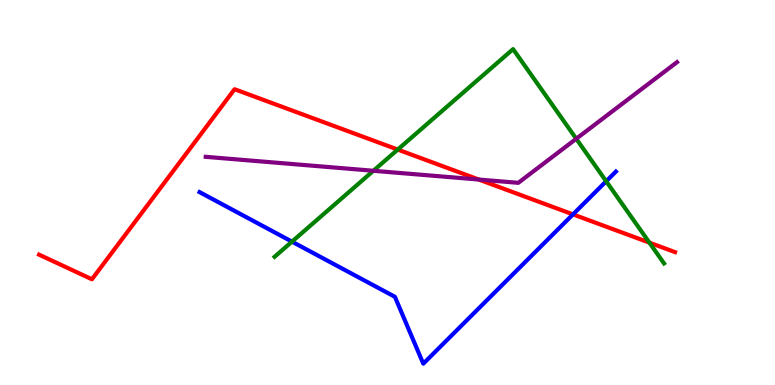[{'lines': ['blue', 'red'], 'intersections': [{'x': 7.39, 'y': 4.43}]}, {'lines': ['green', 'red'], 'intersections': [{'x': 5.13, 'y': 6.12}, {'x': 8.38, 'y': 3.7}]}, {'lines': ['purple', 'red'], 'intersections': [{'x': 6.18, 'y': 5.34}]}, {'lines': ['blue', 'green'], 'intersections': [{'x': 3.77, 'y': 3.72}, {'x': 7.82, 'y': 5.29}]}, {'lines': ['blue', 'purple'], 'intersections': []}, {'lines': ['green', 'purple'], 'intersections': [{'x': 4.82, 'y': 5.56}, {'x': 7.44, 'y': 6.4}]}]